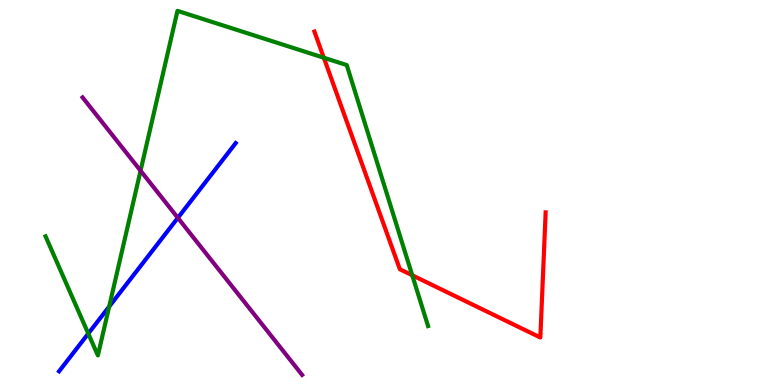[{'lines': ['blue', 'red'], 'intersections': []}, {'lines': ['green', 'red'], 'intersections': [{'x': 4.18, 'y': 8.5}, {'x': 5.32, 'y': 2.85}]}, {'lines': ['purple', 'red'], 'intersections': []}, {'lines': ['blue', 'green'], 'intersections': [{'x': 1.14, 'y': 1.34}, {'x': 1.41, 'y': 2.04}]}, {'lines': ['blue', 'purple'], 'intersections': [{'x': 2.29, 'y': 4.34}]}, {'lines': ['green', 'purple'], 'intersections': [{'x': 1.81, 'y': 5.57}]}]